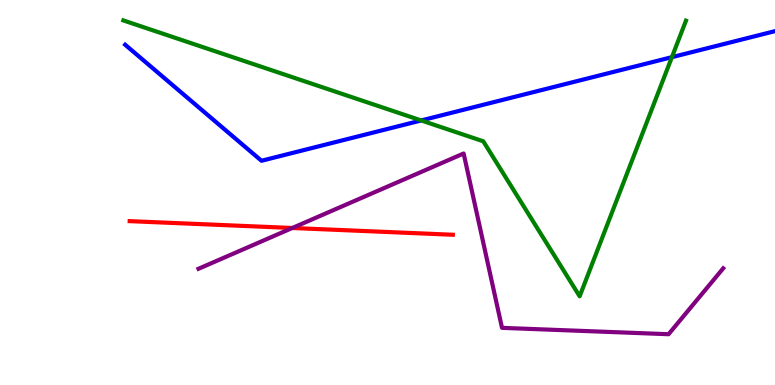[{'lines': ['blue', 'red'], 'intersections': []}, {'lines': ['green', 'red'], 'intersections': []}, {'lines': ['purple', 'red'], 'intersections': [{'x': 3.77, 'y': 4.08}]}, {'lines': ['blue', 'green'], 'intersections': [{'x': 5.43, 'y': 6.87}, {'x': 8.67, 'y': 8.52}]}, {'lines': ['blue', 'purple'], 'intersections': []}, {'lines': ['green', 'purple'], 'intersections': []}]